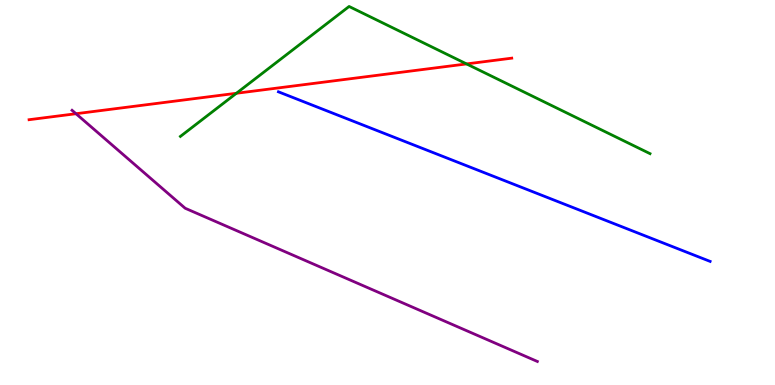[{'lines': ['blue', 'red'], 'intersections': []}, {'lines': ['green', 'red'], 'intersections': [{'x': 3.05, 'y': 7.58}, {'x': 6.02, 'y': 8.34}]}, {'lines': ['purple', 'red'], 'intersections': [{'x': 0.981, 'y': 7.05}]}, {'lines': ['blue', 'green'], 'intersections': []}, {'lines': ['blue', 'purple'], 'intersections': []}, {'lines': ['green', 'purple'], 'intersections': []}]